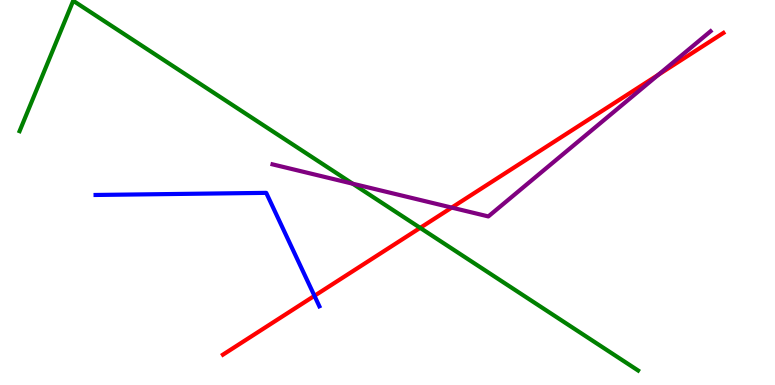[{'lines': ['blue', 'red'], 'intersections': [{'x': 4.06, 'y': 2.32}]}, {'lines': ['green', 'red'], 'intersections': [{'x': 5.42, 'y': 4.08}]}, {'lines': ['purple', 'red'], 'intersections': [{'x': 5.83, 'y': 4.61}, {'x': 8.5, 'y': 8.06}]}, {'lines': ['blue', 'green'], 'intersections': []}, {'lines': ['blue', 'purple'], 'intersections': []}, {'lines': ['green', 'purple'], 'intersections': [{'x': 4.55, 'y': 5.23}]}]